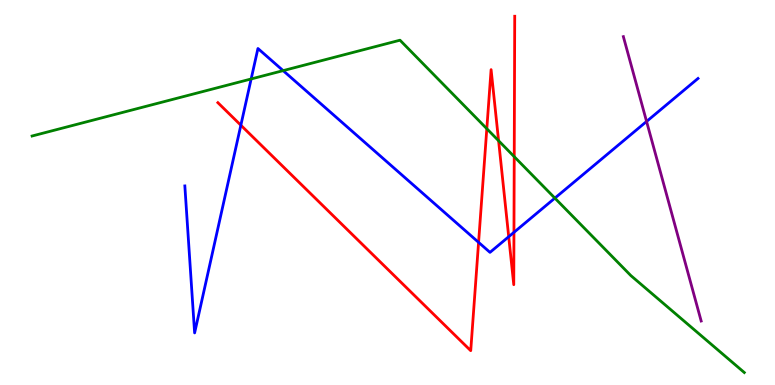[{'lines': ['blue', 'red'], 'intersections': [{'x': 3.11, 'y': 6.75}, {'x': 6.18, 'y': 3.71}, {'x': 6.56, 'y': 3.85}, {'x': 6.63, 'y': 3.97}]}, {'lines': ['green', 'red'], 'intersections': [{'x': 6.28, 'y': 6.66}, {'x': 6.43, 'y': 6.34}, {'x': 6.64, 'y': 5.93}]}, {'lines': ['purple', 'red'], 'intersections': []}, {'lines': ['blue', 'green'], 'intersections': [{'x': 3.24, 'y': 7.95}, {'x': 3.65, 'y': 8.17}, {'x': 7.16, 'y': 4.85}]}, {'lines': ['blue', 'purple'], 'intersections': [{'x': 8.34, 'y': 6.85}]}, {'lines': ['green', 'purple'], 'intersections': []}]